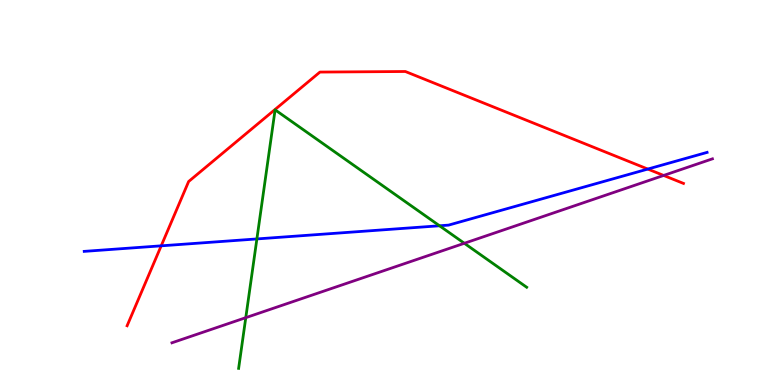[{'lines': ['blue', 'red'], 'intersections': [{'x': 2.08, 'y': 3.61}, {'x': 8.36, 'y': 5.61}]}, {'lines': ['green', 'red'], 'intersections': []}, {'lines': ['purple', 'red'], 'intersections': [{'x': 8.56, 'y': 5.44}]}, {'lines': ['blue', 'green'], 'intersections': [{'x': 3.31, 'y': 3.79}, {'x': 5.67, 'y': 4.14}]}, {'lines': ['blue', 'purple'], 'intersections': []}, {'lines': ['green', 'purple'], 'intersections': [{'x': 3.17, 'y': 1.75}, {'x': 5.99, 'y': 3.68}]}]